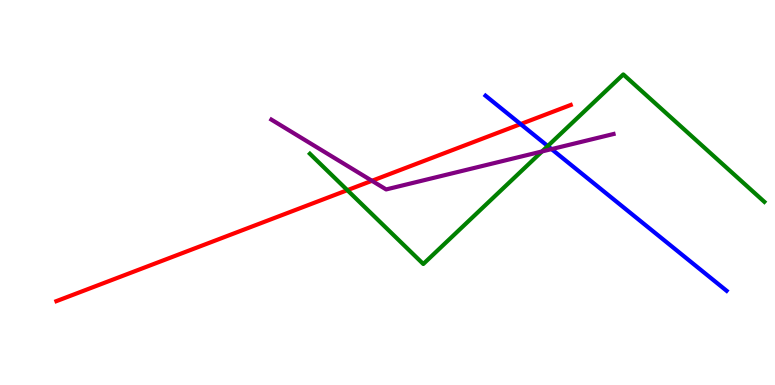[{'lines': ['blue', 'red'], 'intersections': [{'x': 6.72, 'y': 6.78}]}, {'lines': ['green', 'red'], 'intersections': [{'x': 4.48, 'y': 5.06}]}, {'lines': ['purple', 'red'], 'intersections': [{'x': 4.8, 'y': 5.3}]}, {'lines': ['blue', 'green'], 'intersections': [{'x': 7.07, 'y': 6.21}]}, {'lines': ['blue', 'purple'], 'intersections': [{'x': 7.12, 'y': 6.13}]}, {'lines': ['green', 'purple'], 'intersections': [{'x': 6.99, 'y': 6.07}]}]